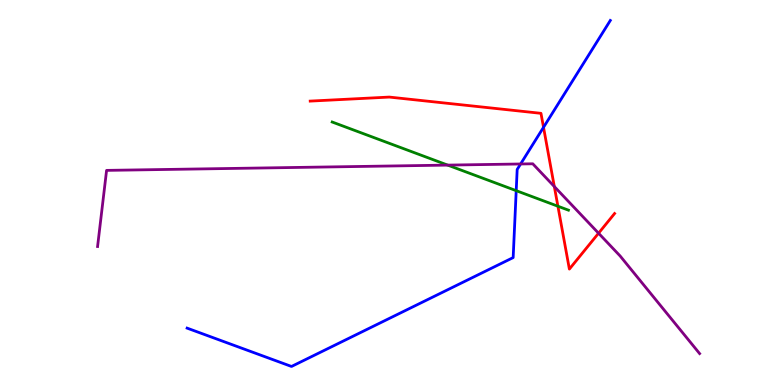[{'lines': ['blue', 'red'], 'intersections': [{'x': 7.01, 'y': 6.69}]}, {'lines': ['green', 'red'], 'intersections': [{'x': 7.2, 'y': 4.64}]}, {'lines': ['purple', 'red'], 'intersections': [{'x': 7.15, 'y': 5.15}, {'x': 7.72, 'y': 3.94}]}, {'lines': ['blue', 'green'], 'intersections': [{'x': 6.66, 'y': 5.05}]}, {'lines': ['blue', 'purple'], 'intersections': [{'x': 6.72, 'y': 5.74}]}, {'lines': ['green', 'purple'], 'intersections': [{'x': 5.78, 'y': 5.71}]}]